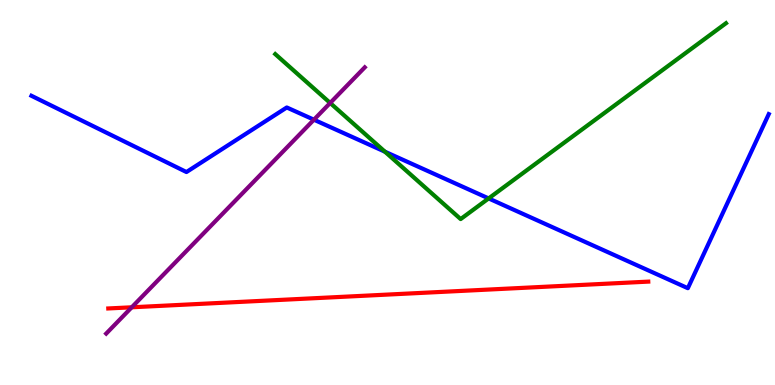[{'lines': ['blue', 'red'], 'intersections': []}, {'lines': ['green', 'red'], 'intersections': []}, {'lines': ['purple', 'red'], 'intersections': [{'x': 1.7, 'y': 2.02}]}, {'lines': ['blue', 'green'], 'intersections': [{'x': 4.97, 'y': 6.06}, {'x': 6.3, 'y': 4.85}]}, {'lines': ['blue', 'purple'], 'intersections': [{'x': 4.05, 'y': 6.89}]}, {'lines': ['green', 'purple'], 'intersections': [{'x': 4.26, 'y': 7.33}]}]